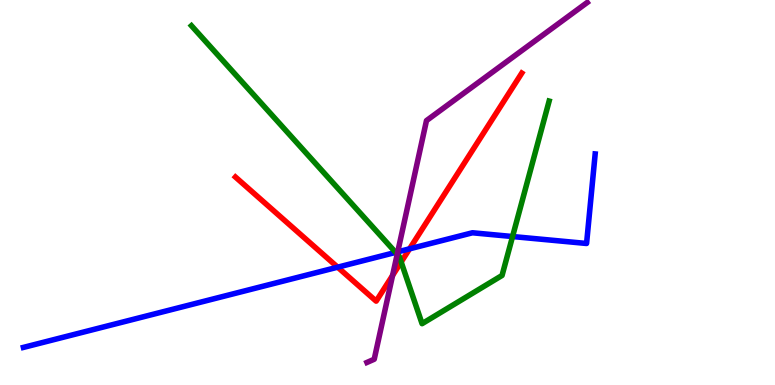[{'lines': ['blue', 'red'], 'intersections': [{'x': 4.36, 'y': 3.06}, {'x': 5.28, 'y': 3.54}]}, {'lines': ['green', 'red'], 'intersections': [{'x': 5.18, 'y': 3.19}]}, {'lines': ['purple', 'red'], 'intersections': [{'x': 5.07, 'y': 2.85}]}, {'lines': ['blue', 'green'], 'intersections': [{'x': 5.1, 'y': 3.44}, {'x': 6.61, 'y': 3.86}]}, {'lines': ['blue', 'purple'], 'intersections': [{'x': 5.13, 'y': 3.46}]}, {'lines': ['green', 'purple'], 'intersections': [{'x': 5.13, 'y': 3.4}]}]